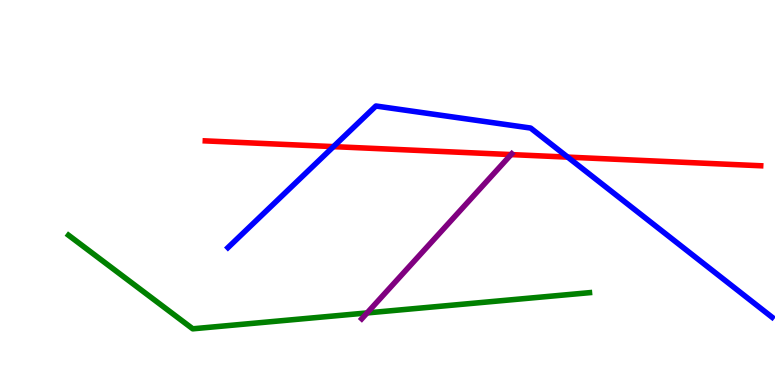[{'lines': ['blue', 'red'], 'intersections': [{'x': 4.3, 'y': 6.19}, {'x': 7.33, 'y': 5.92}]}, {'lines': ['green', 'red'], 'intersections': []}, {'lines': ['purple', 'red'], 'intersections': [{'x': 6.59, 'y': 5.98}]}, {'lines': ['blue', 'green'], 'intersections': []}, {'lines': ['blue', 'purple'], 'intersections': []}, {'lines': ['green', 'purple'], 'intersections': [{'x': 4.74, 'y': 1.87}]}]